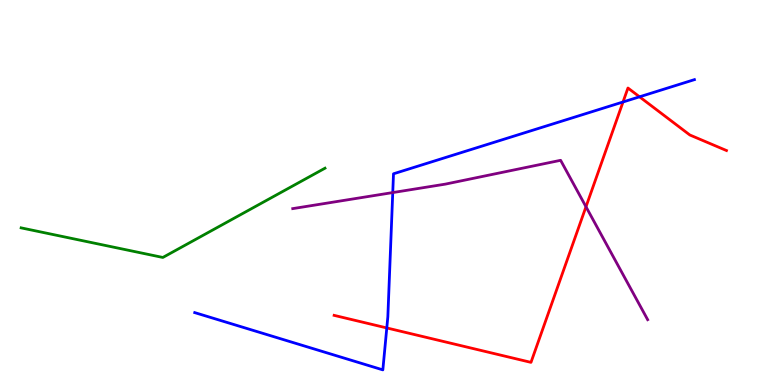[{'lines': ['blue', 'red'], 'intersections': [{'x': 4.99, 'y': 1.48}, {'x': 8.04, 'y': 7.35}, {'x': 8.25, 'y': 7.49}]}, {'lines': ['green', 'red'], 'intersections': []}, {'lines': ['purple', 'red'], 'intersections': [{'x': 7.56, 'y': 4.63}]}, {'lines': ['blue', 'green'], 'intersections': []}, {'lines': ['blue', 'purple'], 'intersections': [{'x': 5.07, 'y': 5.0}]}, {'lines': ['green', 'purple'], 'intersections': []}]